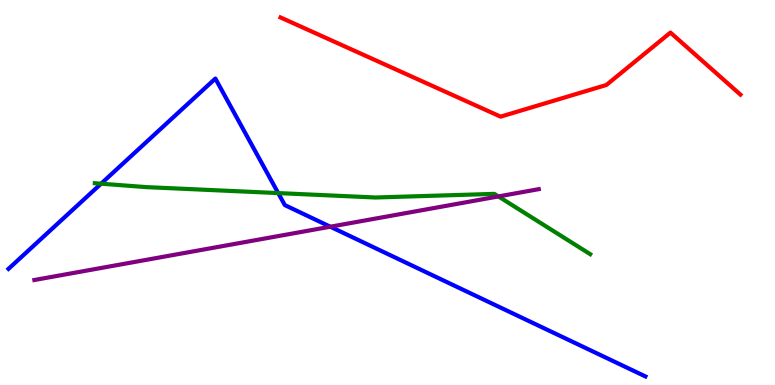[{'lines': ['blue', 'red'], 'intersections': []}, {'lines': ['green', 'red'], 'intersections': []}, {'lines': ['purple', 'red'], 'intersections': []}, {'lines': ['blue', 'green'], 'intersections': [{'x': 1.3, 'y': 5.23}, {'x': 3.59, 'y': 4.98}]}, {'lines': ['blue', 'purple'], 'intersections': [{'x': 4.26, 'y': 4.11}]}, {'lines': ['green', 'purple'], 'intersections': [{'x': 6.43, 'y': 4.9}]}]